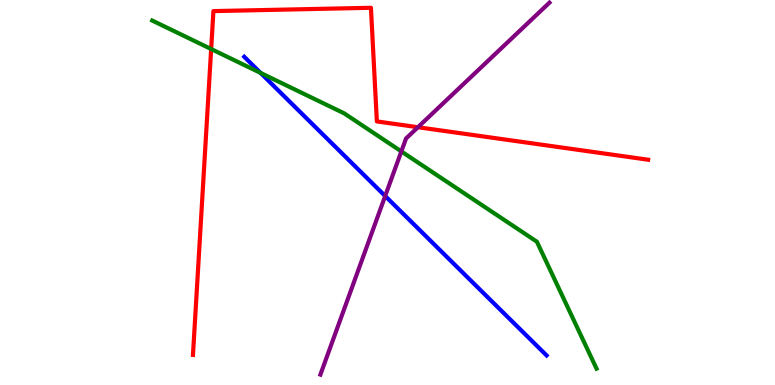[{'lines': ['blue', 'red'], 'intersections': []}, {'lines': ['green', 'red'], 'intersections': [{'x': 2.72, 'y': 8.73}]}, {'lines': ['purple', 'red'], 'intersections': [{'x': 5.39, 'y': 6.7}]}, {'lines': ['blue', 'green'], 'intersections': [{'x': 3.36, 'y': 8.11}]}, {'lines': ['blue', 'purple'], 'intersections': [{'x': 4.97, 'y': 4.91}]}, {'lines': ['green', 'purple'], 'intersections': [{'x': 5.18, 'y': 6.07}]}]